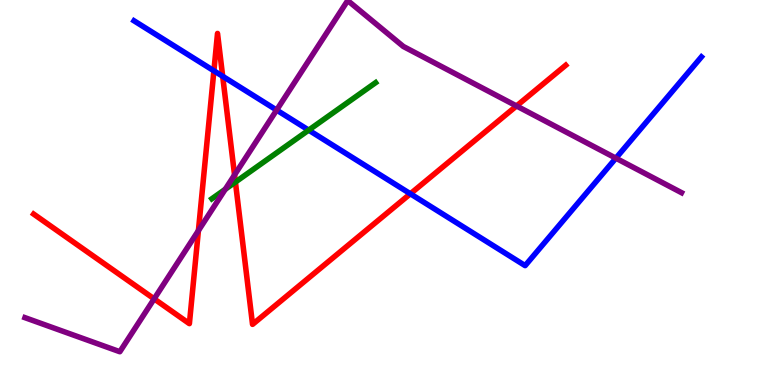[{'lines': ['blue', 'red'], 'intersections': [{'x': 2.76, 'y': 8.16}, {'x': 2.87, 'y': 8.02}, {'x': 5.3, 'y': 4.97}]}, {'lines': ['green', 'red'], 'intersections': [{'x': 3.04, 'y': 5.27}]}, {'lines': ['purple', 'red'], 'intersections': [{'x': 1.99, 'y': 2.24}, {'x': 2.56, 'y': 4.01}, {'x': 3.03, 'y': 5.46}, {'x': 6.66, 'y': 7.25}]}, {'lines': ['blue', 'green'], 'intersections': [{'x': 3.98, 'y': 6.62}]}, {'lines': ['blue', 'purple'], 'intersections': [{'x': 3.57, 'y': 7.14}, {'x': 7.95, 'y': 5.89}]}, {'lines': ['green', 'purple'], 'intersections': [{'x': 2.91, 'y': 5.08}]}]